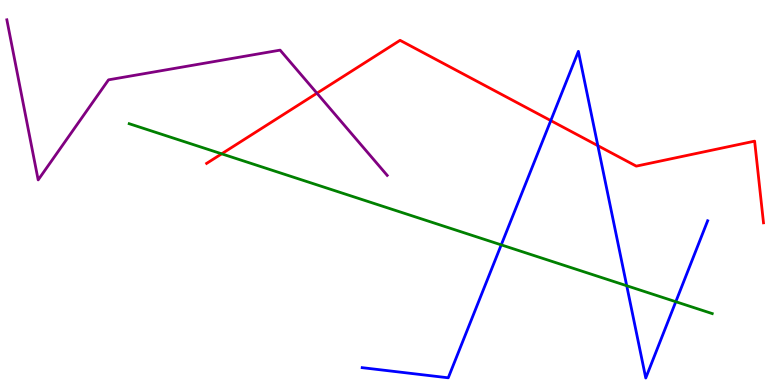[{'lines': ['blue', 'red'], 'intersections': [{'x': 7.11, 'y': 6.87}, {'x': 7.71, 'y': 6.22}]}, {'lines': ['green', 'red'], 'intersections': [{'x': 2.86, 'y': 6.0}]}, {'lines': ['purple', 'red'], 'intersections': [{'x': 4.09, 'y': 7.58}]}, {'lines': ['blue', 'green'], 'intersections': [{'x': 6.47, 'y': 3.64}, {'x': 8.09, 'y': 2.58}, {'x': 8.72, 'y': 2.16}]}, {'lines': ['blue', 'purple'], 'intersections': []}, {'lines': ['green', 'purple'], 'intersections': []}]